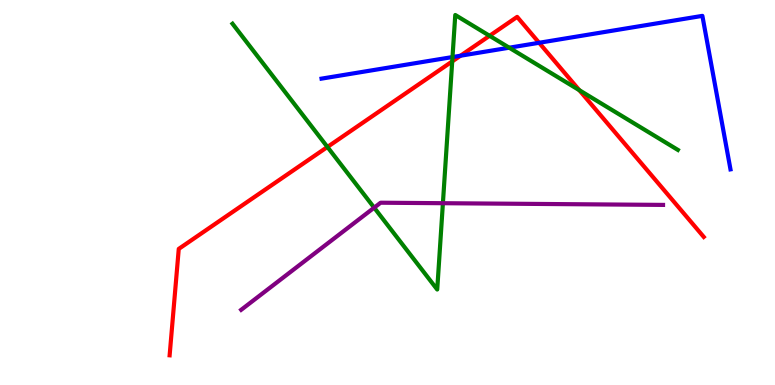[{'lines': ['blue', 'red'], 'intersections': [{'x': 5.94, 'y': 8.55}, {'x': 6.96, 'y': 8.89}]}, {'lines': ['green', 'red'], 'intersections': [{'x': 4.22, 'y': 6.18}, {'x': 5.84, 'y': 8.41}, {'x': 6.32, 'y': 9.07}, {'x': 7.47, 'y': 7.66}]}, {'lines': ['purple', 'red'], 'intersections': []}, {'lines': ['blue', 'green'], 'intersections': [{'x': 5.84, 'y': 8.52}, {'x': 6.57, 'y': 8.76}]}, {'lines': ['blue', 'purple'], 'intersections': []}, {'lines': ['green', 'purple'], 'intersections': [{'x': 4.83, 'y': 4.61}, {'x': 5.71, 'y': 4.72}]}]